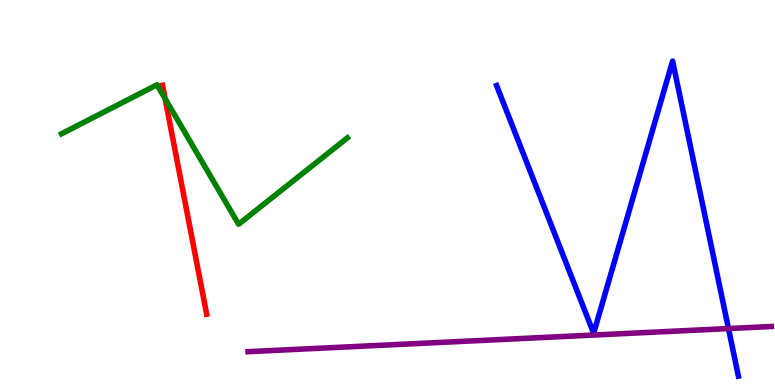[{'lines': ['blue', 'red'], 'intersections': []}, {'lines': ['green', 'red'], 'intersections': [{'x': 2.13, 'y': 7.44}]}, {'lines': ['purple', 'red'], 'intersections': []}, {'lines': ['blue', 'green'], 'intersections': []}, {'lines': ['blue', 'purple'], 'intersections': [{'x': 9.4, 'y': 1.47}]}, {'lines': ['green', 'purple'], 'intersections': []}]